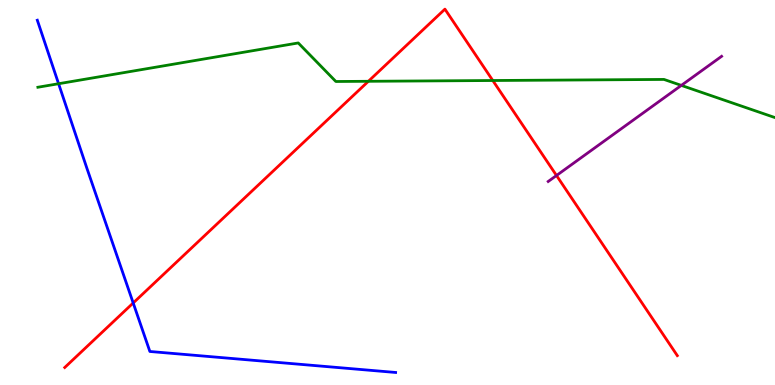[{'lines': ['blue', 'red'], 'intersections': [{'x': 1.72, 'y': 2.13}]}, {'lines': ['green', 'red'], 'intersections': [{'x': 4.75, 'y': 7.89}, {'x': 6.36, 'y': 7.91}]}, {'lines': ['purple', 'red'], 'intersections': [{'x': 7.18, 'y': 5.44}]}, {'lines': ['blue', 'green'], 'intersections': [{'x': 0.756, 'y': 7.83}]}, {'lines': ['blue', 'purple'], 'intersections': []}, {'lines': ['green', 'purple'], 'intersections': [{'x': 8.79, 'y': 7.78}]}]